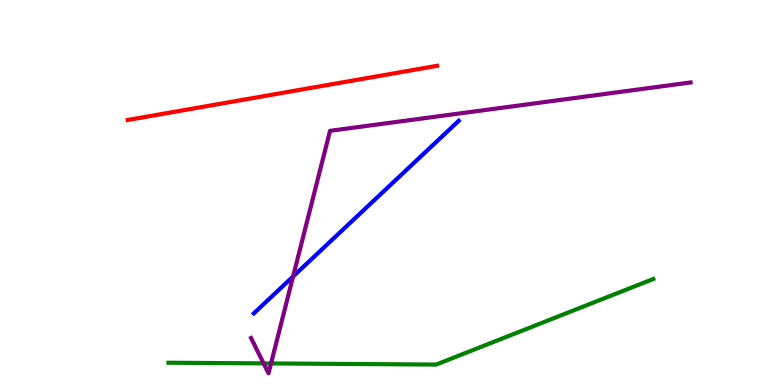[{'lines': ['blue', 'red'], 'intersections': []}, {'lines': ['green', 'red'], 'intersections': []}, {'lines': ['purple', 'red'], 'intersections': []}, {'lines': ['blue', 'green'], 'intersections': []}, {'lines': ['blue', 'purple'], 'intersections': [{'x': 3.78, 'y': 2.82}]}, {'lines': ['green', 'purple'], 'intersections': [{'x': 3.4, 'y': 0.561}, {'x': 3.5, 'y': 0.56}]}]